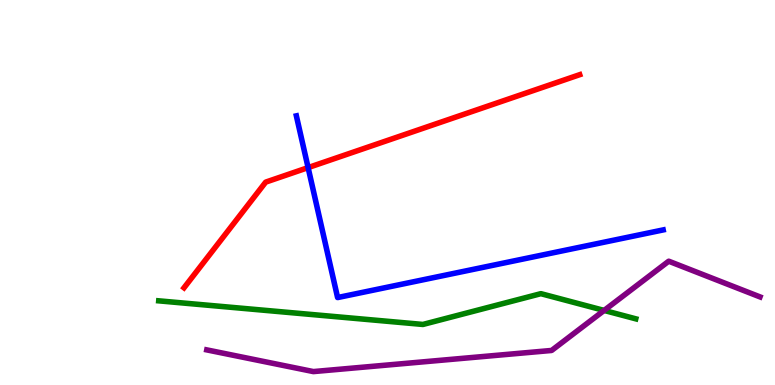[{'lines': ['blue', 'red'], 'intersections': [{'x': 3.98, 'y': 5.65}]}, {'lines': ['green', 'red'], 'intersections': []}, {'lines': ['purple', 'red'], 'intersections': []}, {'lines': ['blue', 'green'], 'intersections': []}, {'lines': ['blue', 'purple'], 'intersections': []}, {'lines': ['green', 'purple'], 'intersections': [{'x': 7.8, 'y': 1.94}]}]